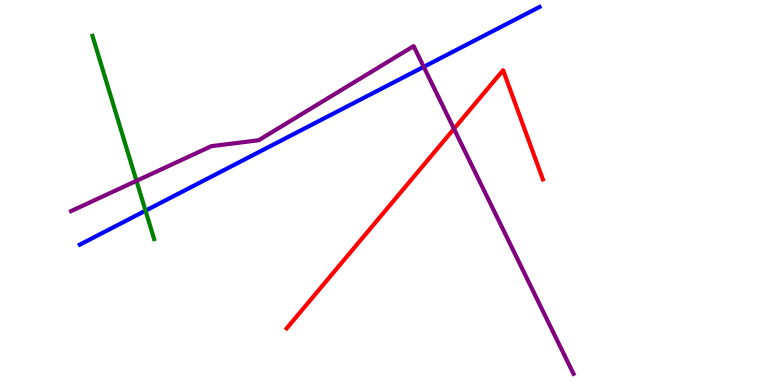[{'lines': ['blue', 'red'], 'intersections': []}, {'lines': ['green', 'red'], 'intersections': []}, {'lines': ['purple', 'red'], 'intersections': [{'x': 5.86, 'y': 6.65}]}, {'lines': ['blue', 'green'], 'intersections': [{'x': 1.88, 'y': 4.53}]}, {'lines': ['blue', 'purple'], 'intersections': [{'x': 5.47, 'y': 8.26}]}, {'lines': ['green', 'purple'], 'intersections': [{'x': 1.76, 'y': 5.3}]}]